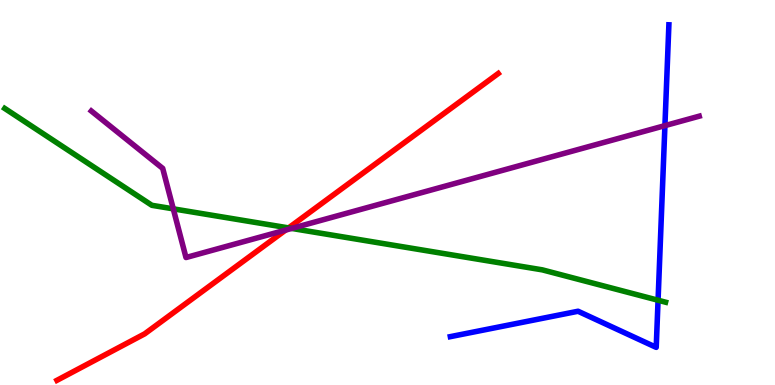[{'lines': ['blue', 'red'], 'intersections': []}, {'lines': ['green', 'red'], 'intersections': [{'x': 3.72, 'y': 4.08}]}, {'lines': ['purple', 'red'], 'intersections': [{'x': 3.68, 'y': 4.02}]}, {'lines': ['blue', 'green'], 'intersections': [{'x': 8.49, 'y': 2.2}]}, {'lines': ['blue', 'purple'], 'intersections': [{'x': 8.58, 'y': 6.74}]}, {'lines': ['green', 'purple'], 'intersections': [{'x': 2.24, 'y': 4.58}, {'x': 3.76, 'y': 4.07}]}]